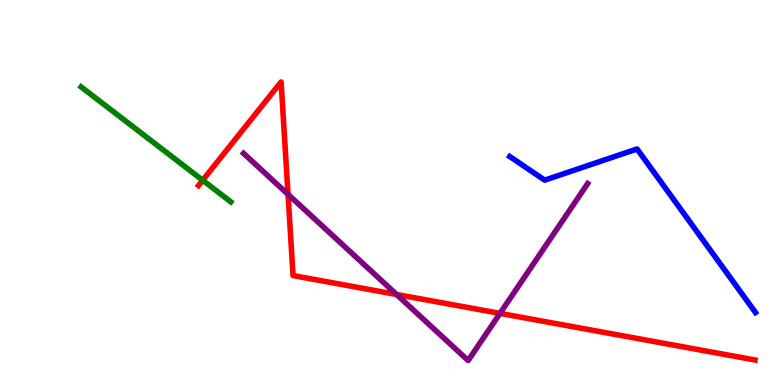[{'lines': ['blue', 'red'], 'intersections': []}, {'lines': ['green', 'red'], 'intersections': [{'x': 2.62, 'y': 5.32}]}, {'lines': ['purple', 'red'], 'intersections': [{'x': 3.72, 'y': 4.95}, {'x': 5.12, 'y': 2.35}, {'x': 6.45, 'y': 1.86}]}, {'lines': ['blue', 'green'], 'intersections': []}, {'lines': ['blue', 'purple'], 'intersections': []}, {'lines': ['green', 'purple'], 'intersections': []}]